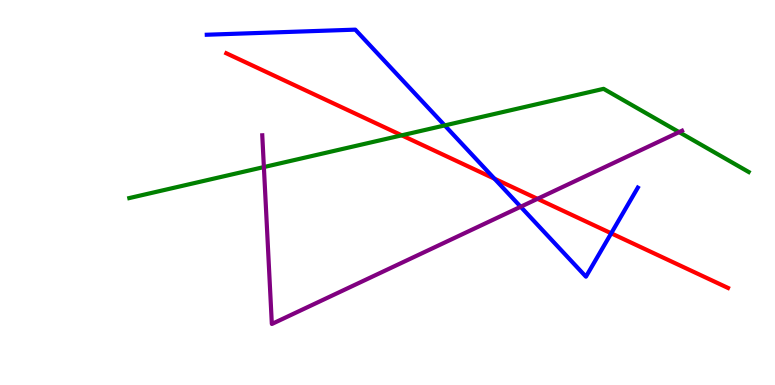[{'lines': ['blue', 'red'], 'intersections': [{'x': 6.38, 'y': 5.36}, {'x': 7.89, 'y': 3.94}]}, {'lines': ['green', 'red'], 'intersections': [{'x': 5.18, 'y': 6.49}]}, {'lines': ['purple', 'red'], 'intersections': [{'x': 6.94, 'y': 4.84}]}, {'lines': ['blue', 'green'], 'intersections': [{'x': 5.74, 'y': 6.74}]}, {'lines': ['blue', 'purple'], 'intersections': [{'x': 6.72, 'y': 4.63}]}, {'lines': ['green', 'purple'], 'intersections': [{'x': 3.4, 'y': 5.66}, {'x': 8.76, 'y': 6.57}]}]